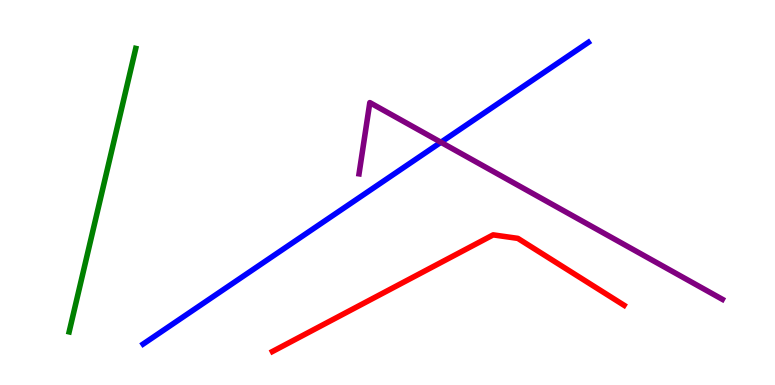[{'lines': ['blue', 'red'], 'intersections': []}, {'lines': ['green', 'red'], 'intersections': []}, {'lines': ['purple', 'red'], 'intersections': []}, {'lines': ['blue', 'green'], 'intersections': []}, {'lines': ['blue', 'purple'], 'intersections': [{'x': 5.69, 'y': 6.3}]}, {'lines': ['green', 'purple'], 'intersections': []}]